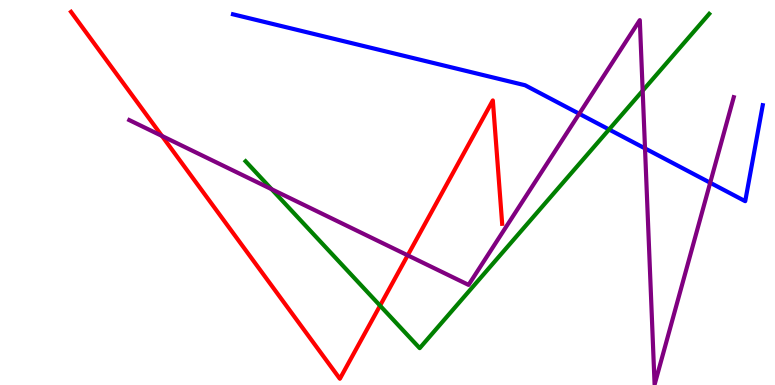[{'lines': ['blue', 'red'], 'intersections': []}, {'lines': ['green', 'red'], 'intersections': [{'x': 4.9, 'y': 2.06}]}, {'lines': ['purple', 'red'], 'intersections': [{'x': 2.09, 'y': 6.47}, {'x': 5.26, 'y': 3.37}]}, {'lines': ['blue', 'green'], 'intersections': [{'x': 7.86, 'y': 6.64}]}, {'lines': ['blue', 'purple'], 'intersections': [{'x': 7.47, 'y': 7.04}, {'x': 8.32, 'y': 6.15}, {'x': 9.16, 'y': 5.25}]}, {'lines': ['green', 'purple'], 'intersections': [{'x': 3.5, 'y': 5.09}, {'x': 8.29, 'y': 7.64}]}]